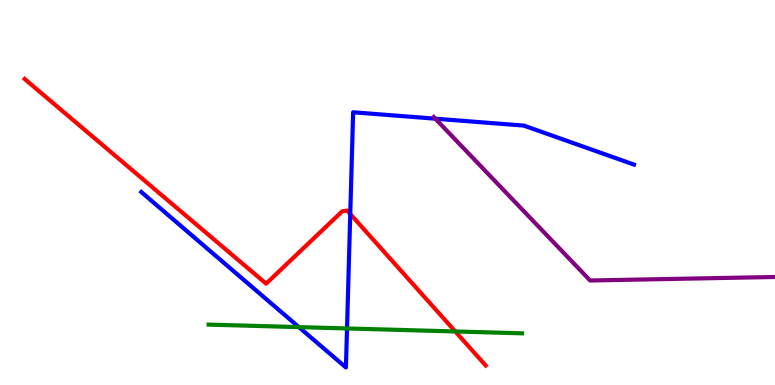[{'lines': ['blue', 'red'], 'intersections': [{'x': 4.52, 'y': 4.44}]}, {'lines': ['green', 'red'], 'intersections': [{'x': 5.87, 'y': 1.39}]}, {'lines': ['purple', 'red'], 'intersections': []}, {'lines': ['blue', 'green'], 'intersections': [{'x': 3.86, 'y': 1.5}, {'x': 4.48, 'y': 1.47}]}, {'lines': ['blue', 'purple'], 'intersections': [{'x': 5.62, 'y': 6.92}]}, {'lines': ['green', 'purple'], 'intersections': []}]